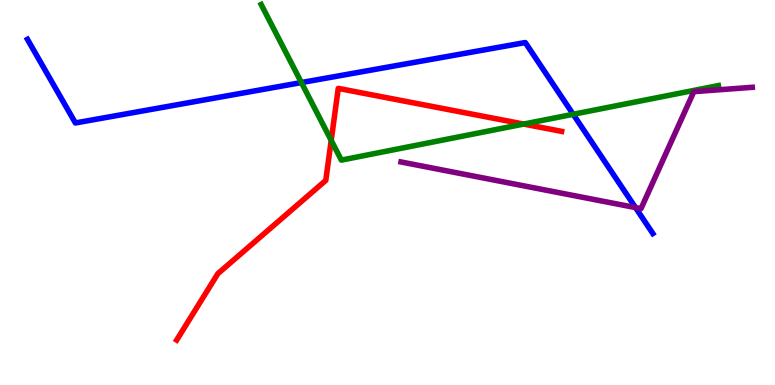[{'lines': ['blue', 'red'], 'intersections': []}, {'lines': ['green', 'red'], 'intersections': [{'x': 4.27, 'y': 6.35}, {'x': 6.76, 'y': 6.78}]}, {'lines': ['purple', 'red'], 'intersections': []}, {'lines': ['blue', 'green'], 'intersections': [{'x': 3.89, 'y': 7.86}, {'x': 7.4, 'y': 7.03}]}, {'lines': ['blue', 'purple'], 'intersections': [{'x': 8.2, 'y': 4.61}]}, {'lines': ['green', 'purple'], 'intersections': []}]